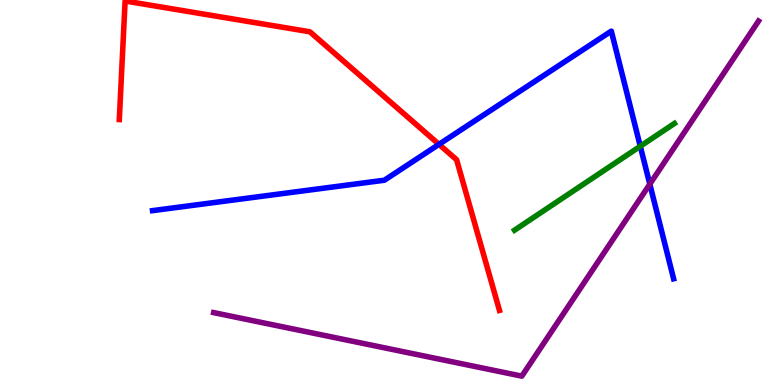[{'lines': ['blue', 'red'], 'intersections': [{'x': 5.66, 'y': 6.25}]}, {'lines': ['green', 'red'], 'intersections': []}, {'lines': ['purple', 'red'], 'intersections': []}, {'lines': ['blue', 'green'], 'intersections': [{'x': 8.26, 'y': 6.2}]}, {'lines': ['blue', 'purple'], 'intersections': [{'x': 8.38, 'y': 5.22}]}, {'lines': ['green', 'purple'], 'intersections': []}]